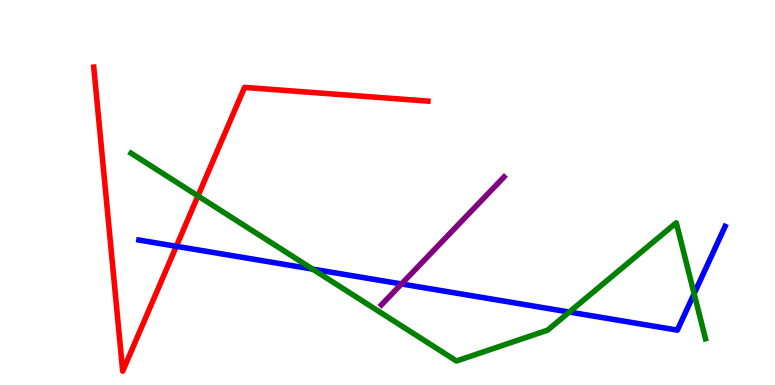[{'lines': ['blue', 'red'], 'intersections': [{'x': 2.28, 'y': 3.6}]}, {'lines': ['green', 'red'], 'intersections': [{'x': 2.55, 'y': 4.91}]}, {'lines': ['purple', 'red'], 'intersections': []}, {'lines': ['blue', 'green'], 'intersections': [{'x': 4.03, 'y': 3.01}, {'x': 7.35, 'y': 1.9}, {'x': 8.96, 'y': 2.37}]}, {'lines': ['blue', 'purple'], 'intersections': [{'x': 5.18, 'y': 2.62}]}, {'lines': ['green', 'purple'], 'intersections': []}]